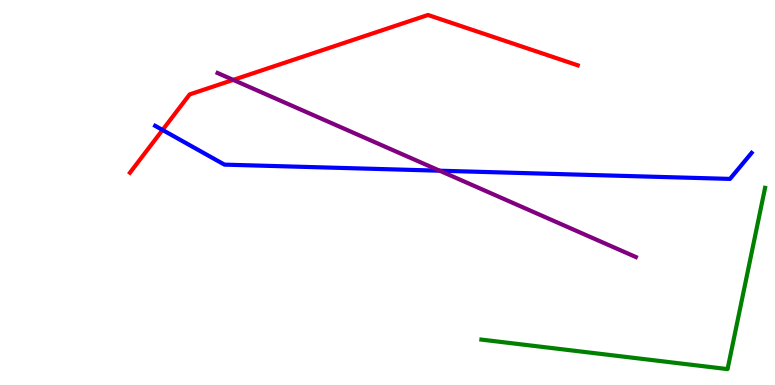[{'lines': ['blue', 'red'], 'intersections': [{'x': 2.1, 'y': 6.62}]}, {'lines': ['green', 'red'], 'intersections': []}, {'lines': ['purple', 'red'], 'intersections': [{'x': 3.01, 'y': 7.92}]}, {'lines': ['blue', 'green'], 'intersections': []}, {'lines': ['blue', 'purple'], 'intersections': [{'x': 5.67, 'y': 5.57}]}, {'lines': ['green', 'purple'], 'intersections': []}]